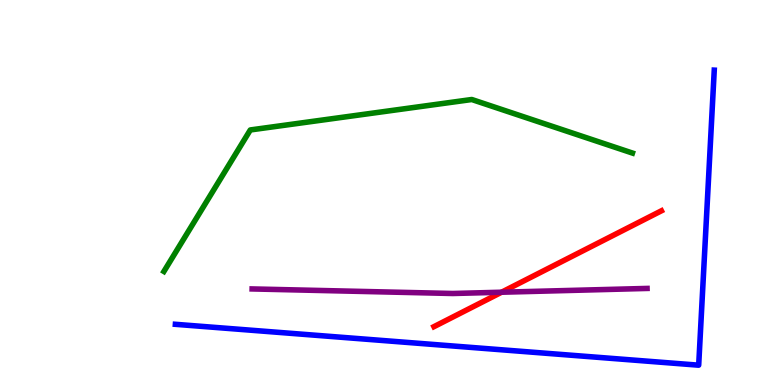[{'lines': ['blue', 'red'], 'intersections': []}, {'lines': ['green', 'red'], 'intersections': []}, {'lines': ['purple', 'red'], 'intersections': [{'x': 6.47, 'y': 2.41}]}, {'lines': ['blue', 'green'], 'intersections': []}, {'lines': ['blue', 'purple'], 'intersections': []}, {'lines': ['green', 'purple'], 'intersections': []}]